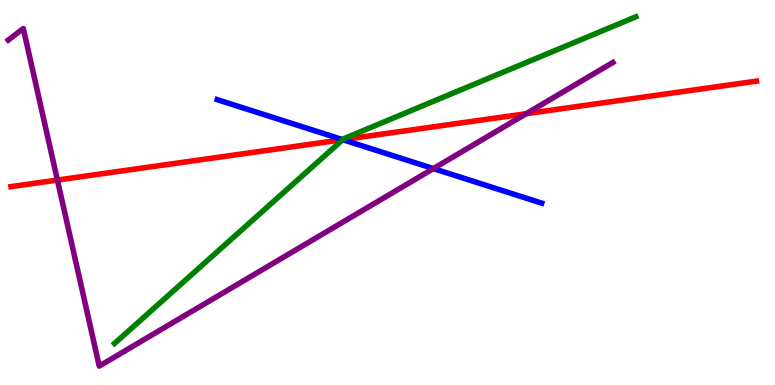[{'lines': ['blue', 'red'], 'intersections': [{'x': 4.42, 'y': 6.37}]}, {'lines': ['green', 'red'], 'intersections': [{'x': 4.42, 'y': 6.37}]}, {'lines': ['purple', 'red'], 'intersections': [{'x': 0.741, 'y': 5.32}, {'x': 6.79, 'y': 7.05}]}, {'lines': ['blue', 'green'], 'intersections': [{'x': 4.42, 'y': 6.37}]}, {'lines': ['blue', 'purple'], 'intersections': [{'x': 5.59, 'y': 5.62}]}, {'lines': ['green', 'purple'], 'intersections': []}]